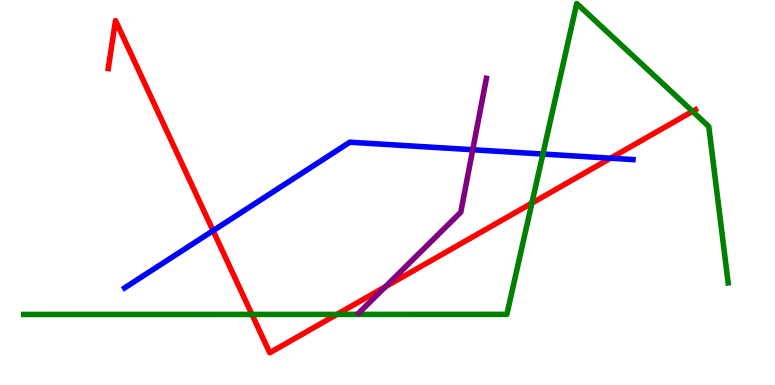[{'lines': ['blue', 'red'], 'intersections': [{'x': 2.75, 'y': 4.01}, {'x': 7.88, 'y': 5.89}]}, {'lines': ['green', 'red'], 'intersections': [{'x': 3.25, 'y': 1.83}, {'x': 4.35, 'y': 1.83}, {'x': 6.86, 'y': 4.72}, {'x': 8.94, 'y': 7.11}]}, {'lines': ['purple', 'red'], 'intersections': [{'x': 4.97, 'y': 2.55}]}, {'lines': ['blue', 'green'], 'intersections': [{'x': 7.01, 'y': 6.0}]}, {'lines': ['blue', 'purple'], 'intersections': [{'x': 6.1, 'y': 6.11}]}, {'lines': ['green', 'purple'], 'intersections': []}]